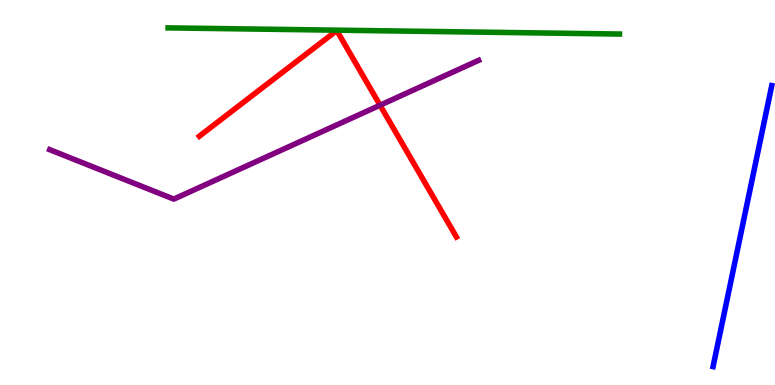[{'lines': ['blue', 'red'], 'intersections': []}, {'lines': ['green', 'red'], 'intersections': []}, {'lines': ['purple', 'red'], 'intersections': [{'x': 4.9, 'y': 7.27}]}, {'lines': ['blue', 'green'], 'intersections': []}, {'lines': ['blue', 'purple'], 'intersections': []}, {'lines': ['green', 'purple'], 'intersections': []}]